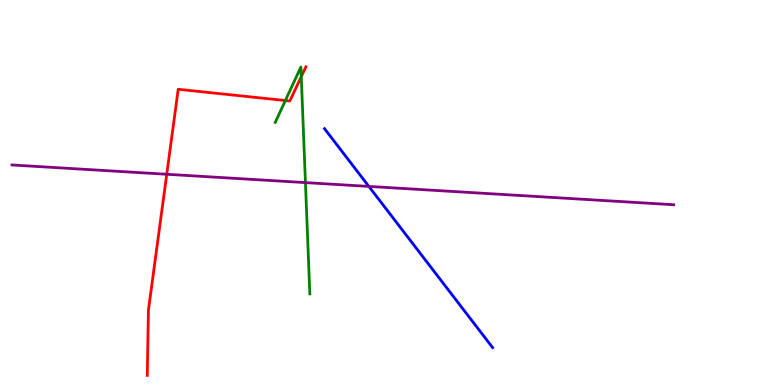[{'lines': ['blue', 'red'], 'intersections': []}, {'lines': ['green', 'red'], 'intersections': [{'x': 3.68, 'y': 7.39}, {'x': 3.89, 'y': 8.01}]}, {'lines': ['purple', 'red'], 'intersections': [{'x': 2.15, 'y': 5.47}]}, {'lines': ['blue', 'green'], 'intersections': []}, {'lines': ['blue', 'purple'], 'intersections': [{'x': 4.76, 'y': 5.16}]}, {'lines': ['green', 'purple'], 'intersections': [{'x': 3.94, 'y': 5.26}]}]